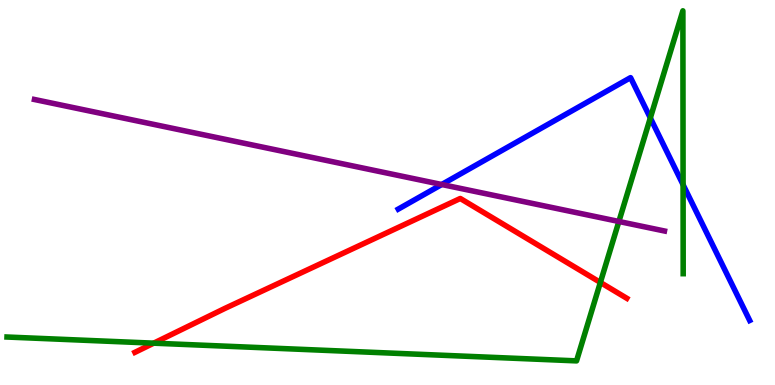[{'lines': ['blue', 'red'], 'intersections': []}, {'lines': ['green', 'red'], 'intersections': [{'x': 1.98, 'y': 1.09}, {'x': 7.75, 'y': 2.66}]}, {'lines': ['purple', 'red'], 'intersections': []}, {'lines': ['blue', 'green'], 'intersections': [{'x': 8.39, 'y': 6.94}, {'x': 8.81, 'y': 5.2}]}, {'lines': ['blue', 'purple'], 'intersections': [{'x': 5.7, 'y': 5.21}]}, {'lines': ['green', 'purple'], 'intersections': [{'x': 7.99, 'y': 4.25}]}]